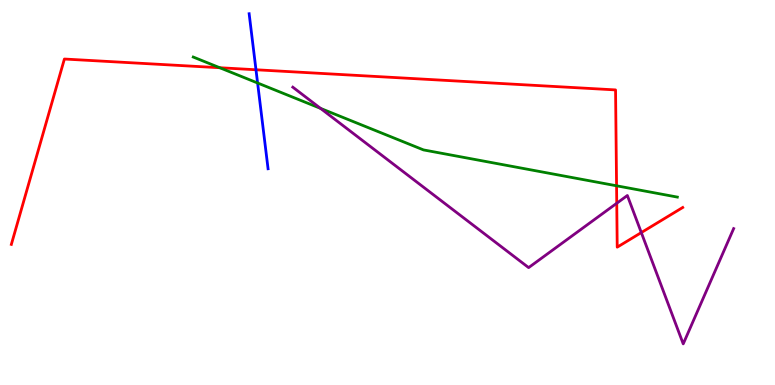[{'lines': ['blue', 'red'], 'intersections': [{'x': 3.3, 'y': 8.19}]}, {'lines': ['green', 'red'], 'intersections': [{'x': 2.84, 'y': 8.24}, {'x': 7.96, 'y': 5.17}]}, {'lines': ['purple', 'red'], 'intersections': [{'x': 7.96, 'y': 4.72}, {'x': 8.27, 'y': 3.96}]}, {'lines': ['blue', 'green'], 'intersections': [{'x': 3.32, 'y': 7.84}]}, {'lines': ['blue', 'purple'], 'intersections': []}, {'lines': ['green', 'purple'], 'intersections': [{'x': 4.14, 'y': 7.18}]}]